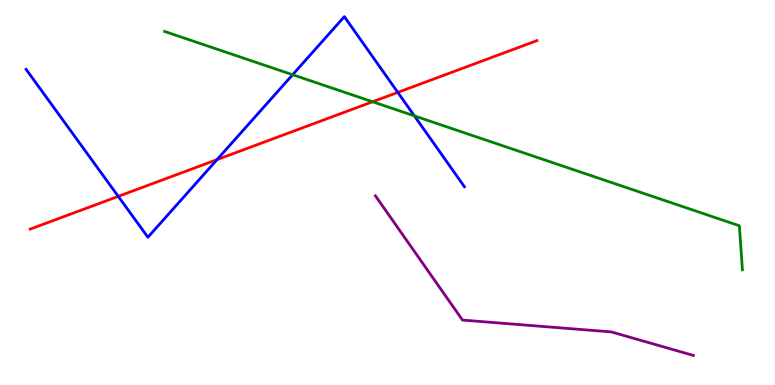[{'lines': ['blue', 'red'], 'intersections': [{'x': 1.53, 'y': 4.9}, {'x': 2.8, 'y': 5.85}, {'x': 5.13, 'y': 7.6}]}, {'lines': ['green', 'red'], 'intersections': [{'x': 4.81, 'y': 7.36}]}, {'lines': ['purple', 'red'], 'intersections': []}, {'lines': ['blue', 'green'], 'intersections': [{'x': 3.78, 'y': 8.06}, {'x': 5.35, 'y': 6.99}]}, {'lines': ['blue', 'purple'], 'intersections': []}, {'lines': ['green', 'purple'], 'intersections': []}]